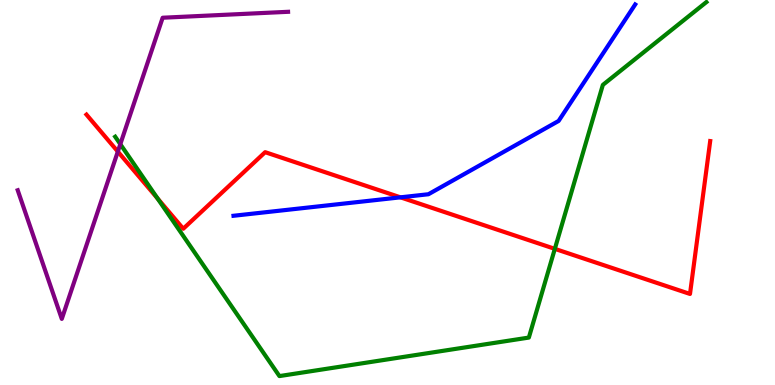[{'lines': ['blue', 'red'], 'intersections': [{'x': 5.17, 'y': 4.87}]}, {'lines': ['green', 'red'], 'intersections': [{'x': 2.03, 'y': 4.85}, {'x': 7.16, 'y': 3.54}]}, {'lines': ['purple', 'red'], 'intersections': [{'x': 1.52, 'y': 6.06}]}, {'lines': ['blue', 'green'], 'intersections': []}, {'lines': ['blue', 'purple'], 'intersections': []}, {'lines': ['green', 'purple'], 'intersections': [{'x': 1.55, 'y': 6.26}]}]